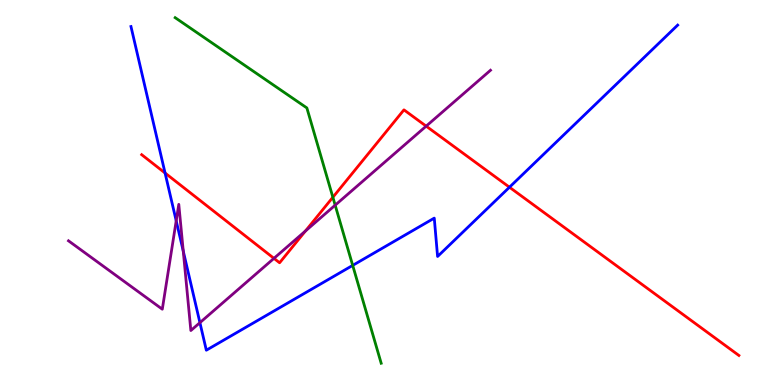[{'lines': ['blue', 'red'], 'intersections': [{'x': 2.13, 'y': 5.51}, {'x': 6.57, 'y': 5.14}]}, {'lines': ['green', 'red'], 'intersections': [{'x': 4.3, 'y': 4.88}]}, {'lines': ['purple', 'red'], 'intersections': [{'x': 3.53, 'y': 3.29}, {'x': 3.94, 'y': 4.0}, {'x': 5.5, 'y': 6.72}]}, {'lines': ['blue', 'green'], 'intersections': [{'x': 4.55, 'y': 3.11}]}, {'lines': ['blue', 'purple'], 'intersections': [{'x': 2.27, 'y': 4.26}, {'x': 2.36, 'y': 3.48}, {'x': 2.58, 'y': 1.62}]}, {'lines': ['green', 'purple'], 'intersections': [{'x': 4.32, 'y': 4.67}]}]